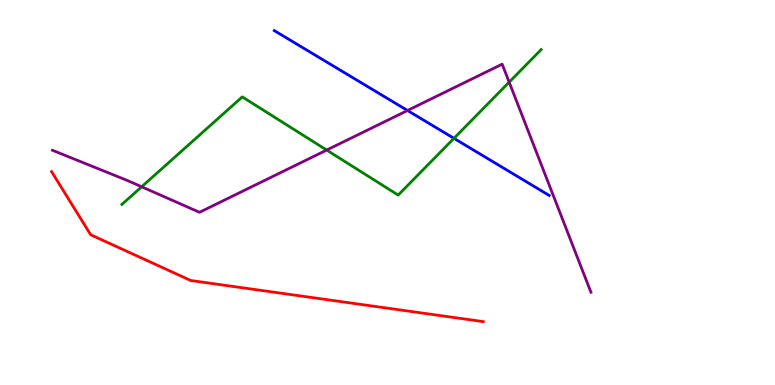[{'lines': ['blue', 'red'], 'intersections': []}, {'lines': ['green', 'red'], 'intersections': []}, {'lines': ['purple', 'red'], 'intersections': []}, {'lines': ['blue', 'green'], 'intersections': [{'x': 5.86, 'y': 6.41}]}, {'lines': ['blue', 'purple'], 'intersections': [{'x': 5.26, 'y': 7.13}]}, {'lines': ['green', 'purple'], 'intersections': [{'x': 1.83, 'y': 5.15}, {'x': 4.22, 'y': 6.1}, {'x': 6.57, 'y': 7.87}]}]